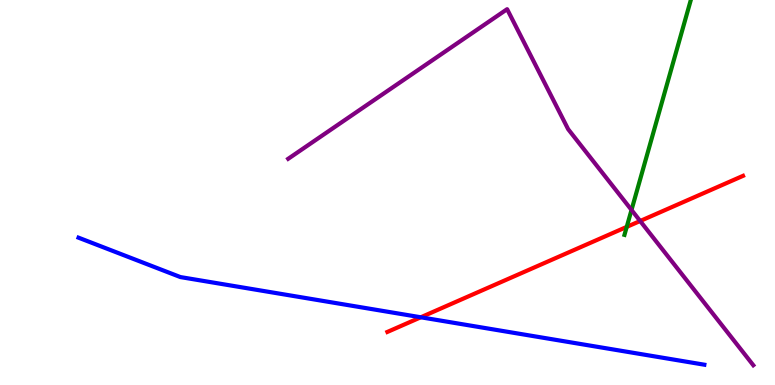[{'lines': ['blue', 'red'], 'intersections': [{'x': 5.43, 'y': 1.76}]}, {'lines': ['green', 'red'], 'intersections': [{'x': 8.09, 'y': 4.11}]}, {'lines': ['purple', 'red'], 'intersections': [{'x': 8.26, 'y': 4.26}]}, {'lines': ['blue', 'green'], 'intersections': []}, {'lines': ['blue', 'purple'], 'intersections': []}, {'lines': ['green', 'purple'], 'intersections': [{'x': 8.15, 'y': 4.55}]}]